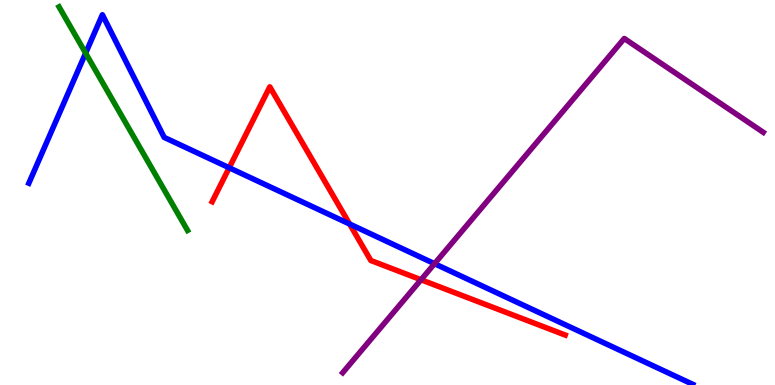[{'lines': ['blue', 'red'], 'intersections': [{'x': 2.96, 'y': 5.64}, {'x': 4.51, 'y': 4.18}]}, {'lines': ['green', 'red'], 'intersections': []}, {'lines': ['purple', 'red'], 'intersections': [{'x': 5.43, 'y': 2.73}]}, {'lines': ['blue', 'green'], 'intersections': [{'x': 1.1, 'y': 8.62}]}, {'lines': ['blue', 'purple'], 'intersections': [{'x': 5.61, 'y': 3.15}]}, {'lines': ['green', 'purple'], 'intersections': []}]